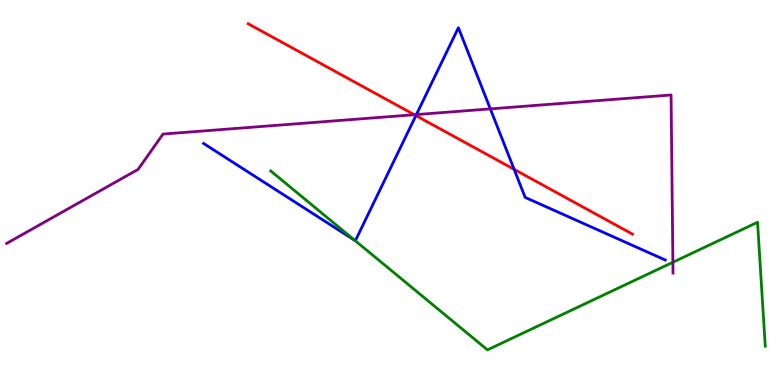[{'lines': ['blue', 'red'], 'intersections': [{'x': 5.37, 'y': 7.0}, {'x': 6.63, 'y': 5.6}]}, {'lines': ['green', 'red'], 'intersections': []}, {'lines': ['purple', 'red'], 'intersections': [{'x': 5.35, 'y': 7.02}]}, {'lines': ['blue', 'green'], 'intersections': [{'x': 4.58, 'y': 3.75}]}, {'lines': ['blue', 'purple'], 'intersections': [{'x': 5.37, 'y': 7.02}, {'x': 6.33, 'y': 7.17}]}, {'lines': ['green', 'purple'], 'intersections': [{'x': 8.68, 'y': 3.19}]}]